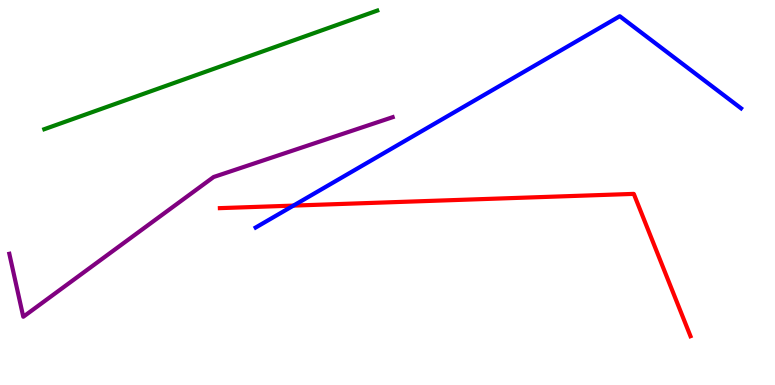[{'lines': ['blue', 'red'], 'intersections': [{'x': 3.79, 'y': 4.66}]}, {'lines': ['green', 'red'], 'intersections': []}, {'lines': ['purple', 'red'], 'intersections': []}, {'lines': ['blue', 'green'], 'intersections': []}, {'lines': ['blue', 'purple'], 'intersections': []}, {'lines': ['green', 'purple'], 'intersections': []}]